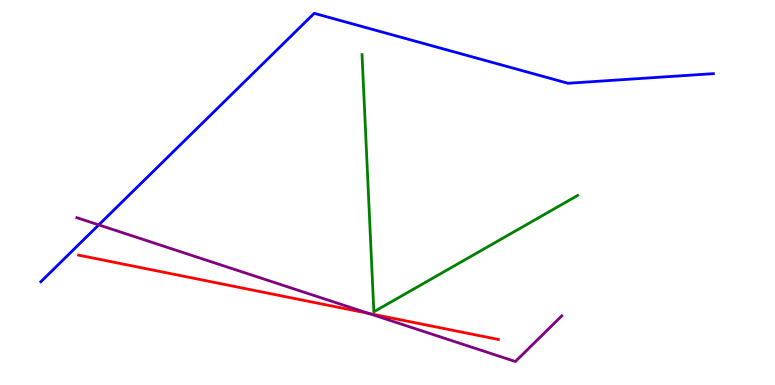[{'lines': ['blue', 'red'], 'intersections': []}, {'lines': ['green', 'red'], 'intersections': []}, {'lines': ['purple', 'red'], 'intersections': [{'x': 4.76, 'y': 1.86}]}, {'lines': ['blue', 'green'], 'intersections': []}, {'lines': ['blue', 'purple'], 'intersections': [{'x': 1.27, 'y': 4.16}]}, {'lines': ['green', 'purple'], 'intersections': []}]